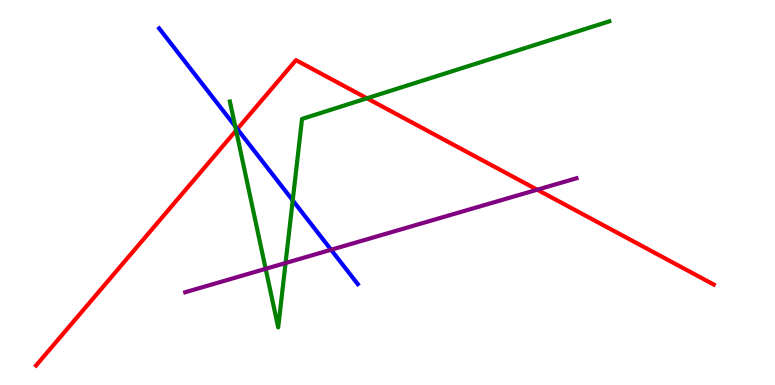[{'lines': ['blue', 'red'], 'intersections': [{'x': 3.06, 'y': 6.65}]}, {'lines': ['green', 'red'], 'intersections': [{'x': 3.05, 'y': 6.61}, {'x': 4.74, 'y': 7.45}]}, {'lines': ['purple', 'red'], 'intersections': [{'x': 6.93, 'y': 5.07}]}, {'lines': ['blue', 'green'], 'intersections': [{'x': 3.03, 'y': 6.72}, {'x': 3.78, 'y': 4.8}]}, {'lines': ['blue', 'purple'], 'intersections': [{'x': 4.27, 'y': 3.51}]}, {'lines': ['green', 'purple'], 'intersections': [{'x': 3.43, 'y': 3.02}, {'x': 3.68, 'y': 3.17}]}]